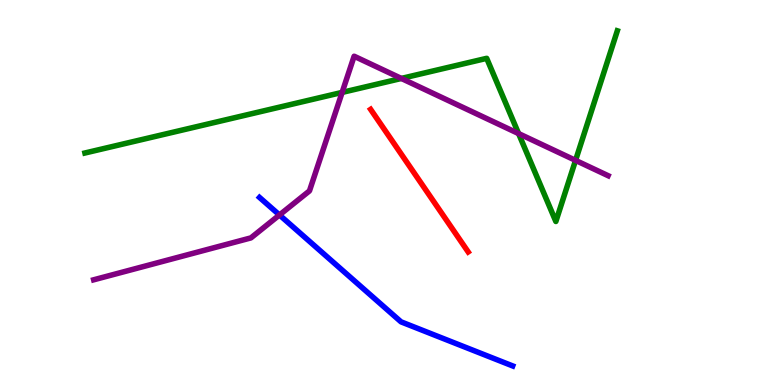[{'lines': ['blue', 'red'], 'intersections': []}, {'lines': ['green', 'red'], 'intersections': []}, {'lines': ['purple', 'red'], 'intersections': []}, {'lines': ['blue', 'green'], 'intersections': []}, {'lines': ['blue', 'purple'], 'intersections': [{'x': 3.61, 'y': 4.42}]}, {'lines': ['green', 'purple'], 'intersections': [{'x': 4.41, 'y': 7.6}, {'x': 5.18, 'y': 7.96}, {'x': 6.69, 'y': 6.53}, {'x': 7.43, 'y': 5.83}]}]